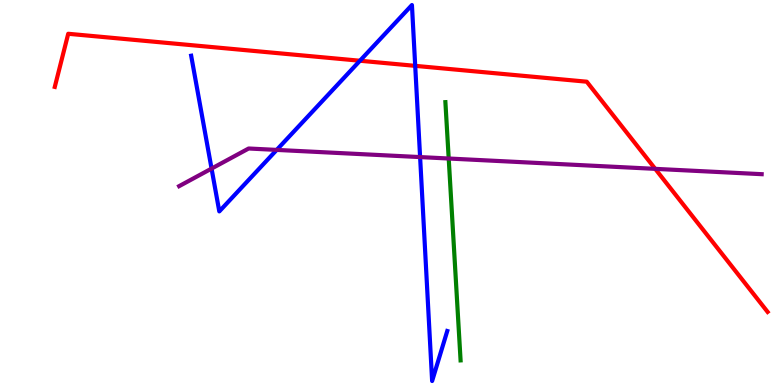[{'lines': ['blue', 'red'], 'intersections': [{'x': 4.64, 'y': 8.42}, {'x': 5.36, 'y': 8.29}]}, {'lines': ['green', 'red'], 'intersections': []}, {'lines': ['purple', 'red'], 'intersections': [{'x': 8.45, 'y': 5.61}]}, {'lines': ['blue', 'green'], 'intersections': []}, {'lines': ['blue', 'purple'], 'intersections': [{'x': 2.73, 'y': 5.62}, {'x': 3.57, 'y': 6.11}, {'x': 5.42, 'y': 5.92}]}, {'lines': ['green', 'purple'], 'intersections': [{'x': 5.79, 'y': 5.88}]}]